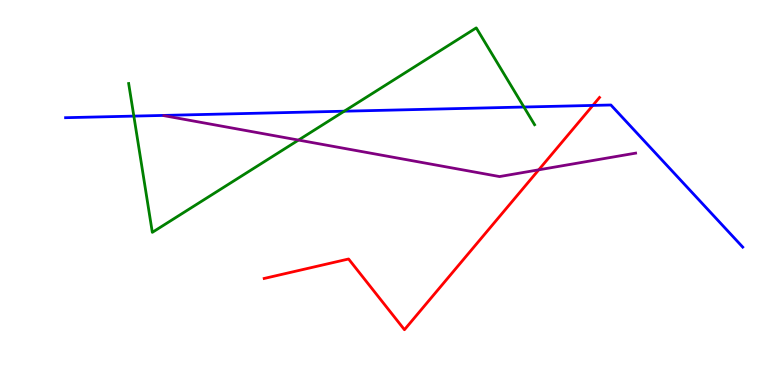[{'lines': ['blue', 'red'], 'intersections': [{'x': 7.65, 'y': 7.26}]}, {'lines': ['green', 'red'], 'intersections': []}, {'lines': ['purple', 'red'], 'intersections': [{'x': 6.95, 'y': 5.59}]}, {'lines': ['blue', 'green'], 'intersections': [{'x': 1.73, 'y': 6.98}, {'x': 4.44, 'y': 7.11}, {'x': 6.76, 'y': 7.22}]}, {'lines': ['blue', 'purple'], 'intersections': []}, {'lines': ['green', 'purple'], 'intersections': [{'x': 3.85, 'y': 6.36}]}]